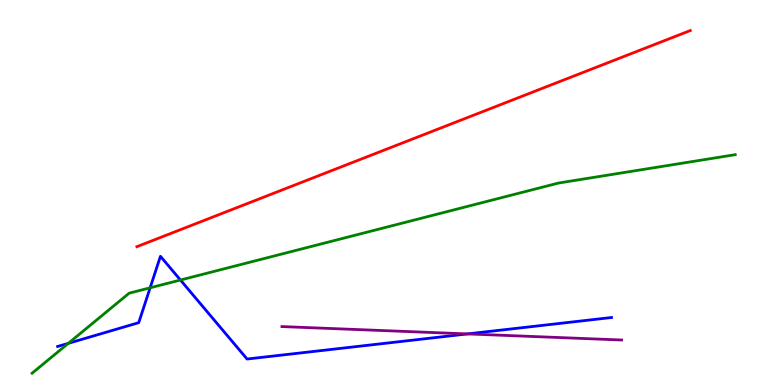[{'lines': ['blue', 'red'], 'intersections': []}, {'lines': ['green', 'red'], 'intersections': []}, {'lines': ['purple', 'red'], 'intersections': []}, {'lines': ['blue', 'green'], 'intersections': [{'x': 0.882, 'y': 1.08}, {'x': 1.94, 'y': 2.52}, {'x': 2.33, 'y': 2.73}]}, {'lines': ['blue', 'purple'], 'intersections': [{'x': 6.03, 'y': 1.33}]}, {'lines': ['green', 'purple'], 'intersections': []}]